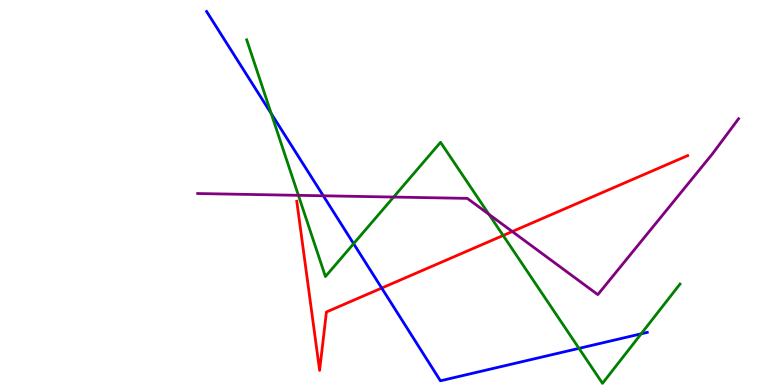[{'lines': ['blue', 'red'], 'intersections': [{'x': 4.93, 'y': 2.52}]}, {'lines': ['green', 'red'], 'intersections': [{'x': 6.49, 'y': 3.88}]}, {'lines': ['purple', 'red'], 'intersections': [{'x': 6.61, 'y': 3.99}]}, {'lines': ['blue', 'green'], 'intersections': [{'x': 3.5, 'y': 7.05}, {'x': 4.56, 'y': 3.67}, {'x': 7.47, 'y': 0.952}, {'x': 8.27, 'y': 1.33}]}, {'lines': ['blue', 'purple'], 'intersections': [{'x': 4.17, 'y': 4.91}]}, {'lines': ['green', 'purple'], 'intersections': [{'x': 3.85, 'y': 4.93}, {'x': 5.08, 'y': 4.88}, {'x': 6.31, 'y': 4.43}]}]